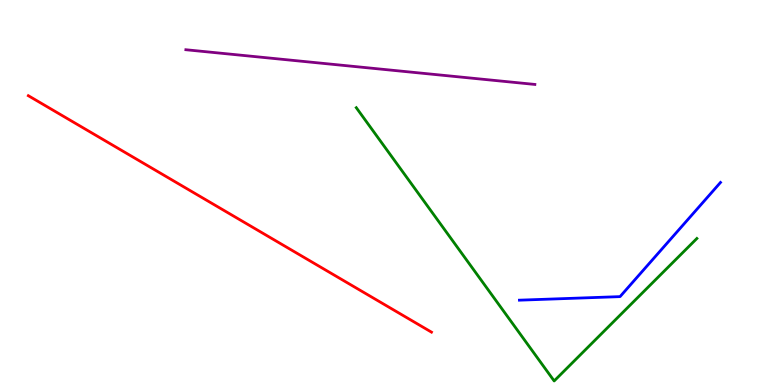[{'lines': ['blue', 'red'], 'intersections': []}, {'lines': ['green', 'red'], 'intersections': []}, {'lines': ['purple', 'red'], 'intersections': []}, {'lines': ['blue', 'green'], 'intersections': []}, {'lines': ['blue', 'purple'], 'intersections': []}, {'lines': ['green', 'purple'], 'intersections': []}]